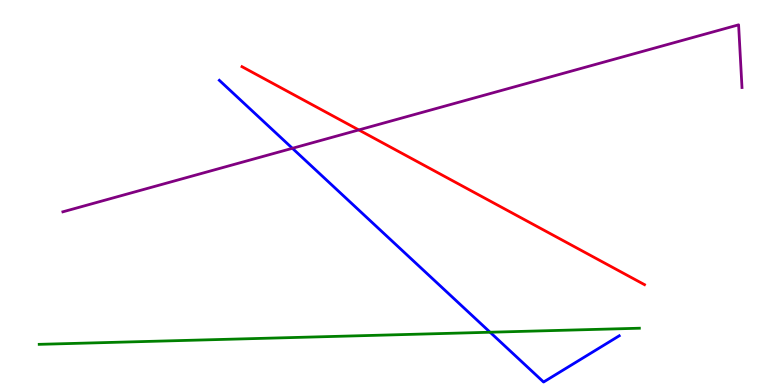[{'lines': ['blue', 'red'], 'intersections': []}, {'lines': ['green', 'red'], 'intersections': []}, {'lines': ['purple', 'red'], 'intersections': [{'x': 4.63, 'y': 6.63}]}, {'lines': ['blue', 'green'], 'intersections': [{'x': 6.32, 'y': 1.37}]}, {'lines': ['blue', 'purple'], 'intersections': [{'x': 3.77, 'y': 6.15}]}, {'lines': ['green', 'purple'], 'intersections': []}]